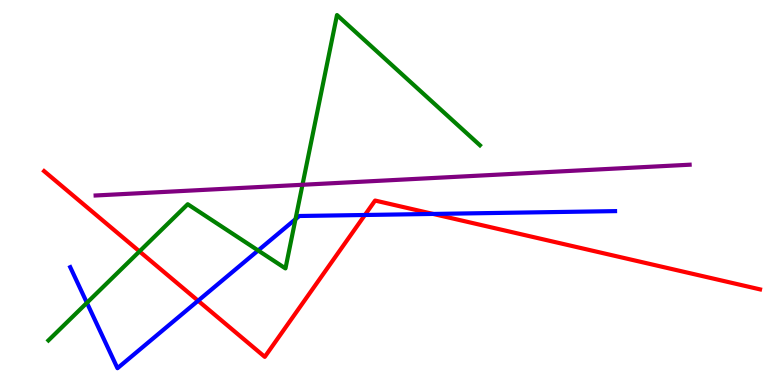[{'lines': ['blue', 'red'], 'intersections': [{'x': 2.56, 'y': 2.19}, {'x': 4.71, 'y': 4.42}, {'x': 5.59, 'y': 4.44}]}, {'lines': ['green', 'red'], 'intersections': [{'x': 1.8, 'y': 3.47}]}, {'lines': ['purple', 'red'], 'intersections': []}, {'lines': ['blue', 'green'], 'intersections': [{'x': 1.12, 'y': 2.14}, {'x': 3.33, 'y': 3.49}, {'x': 3.81, 'y': 4.31}]}, {'lines': ['blue', 'purple'], 'intersections': []}, {'lines': ['green', 'purple'], 'intersections': [{'x': 3.9, 'y': 5.2}]}]